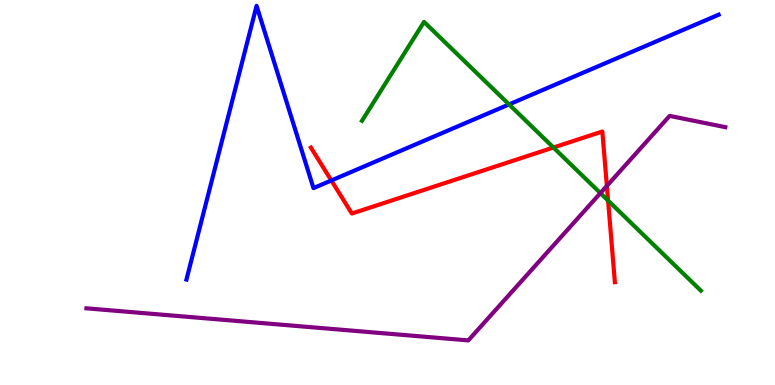[{'lines': ['blue', 'red'], 'intersections': [{'x': 4.28, 'y': 5.31}]}, {'lines': ['green', 'red'], 'intersections': [{'x': 7.14, 'y': 6.17}, {'x': 7.85, 'y': 4.79}]}, {'lines': ['purple', 'red'], 'intersections': [{'x': 7.83, 'y': 5.17}]}, {'lines': ['blue', 'green'], 'intersections': [{'x': 6.57, 'y': 7.29}]}, {'lines': ['blue', 'purple'], 'intersections': []}, {'lines': ['green', 'purple'], 'intersections': [{'x': 7.75, 'y': 4.98}]}]